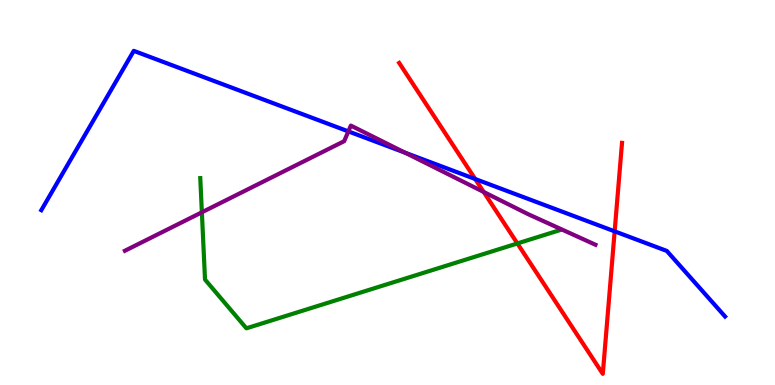[{'lines': ['blue', 'red'], 'intersections': [{'x': 6.13, 'y': 5.35}, {'x': 7.93, 'y': 3.99}]}, {'lines': ['green', 'red'], 'intersections': [{'x': 6.68, 'y': 3.68}]}, {'lines': ['purple', 'red'], 'intersections': [{'x': 6.24, 'y': 5.01}]}, {'lines': ['blue', 'green'], 'intersections': []}, {'lines': ['blue', 'purple'], 'intersections': [{'x': 4.49, 'y': 6.59}, {'x': 5.23, 'y': 6.03}]}, {'lines': ['green', 'purple'], 'intersections': [{'x': 2.6, 'y': 4.49}]}]